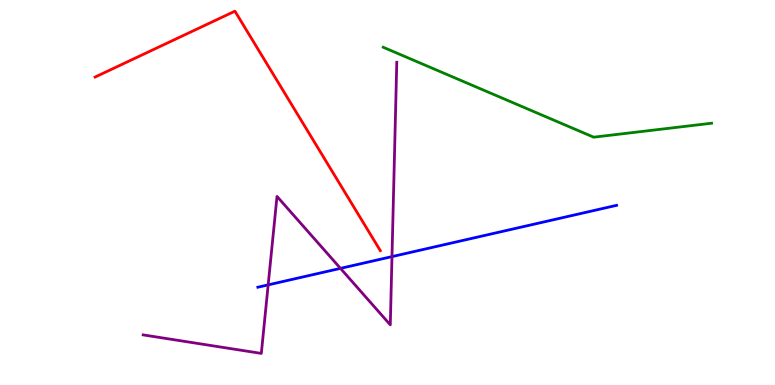[{'lines': ['blue', 'red'], 'intersections': []}, {'lines': ['green', 'red'], 'intersections': []}, {'lines': ['purple', 'red'], 'intersections': []}, {'lines': ['blue', 'green'], 'intersections': []}, {'lines': ['blue', 'purple'], 'intersections': [{'x': 3.46, 'y': 2.6}, {'x': 4.39, 'y': 3.03}, {'x': 5.06, 'y': 3.33}]}, {'lines': ['green', 'purple'], 'intersections': []}]